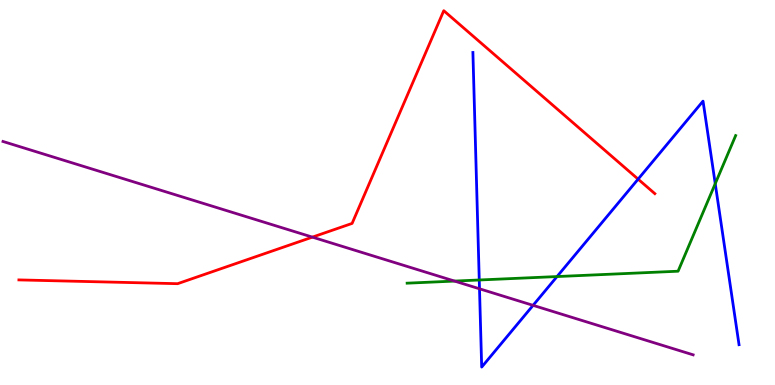[{'lines': ['blue', 'red'], 'intersections': [{'x': 8.23, 'y': 5.35}]}, {'lines': ['green', 'red'], 'intersections': []}, {'lines': ['purple', 'red'], 'intersections': [{'x': 4.03, 'y': 3.84}]}, {'lines': ['blue', 'green'], 'intersections': [{'x': 6.18, 'y': 2.73}, {'x': 7.19, 'y': 2.82}, {'x': 9.23, 'y': 5.23}]}, {'lines': ['blue', 'purple'], 'intersections': [{'x': 6.19, 'y': 2.5}, {'x': 6.88, 'y': 2.07}]}, {'lines': ['green', 'purple'], 'intersections': [{'x': 5.87, 'y': 2.7}]}]